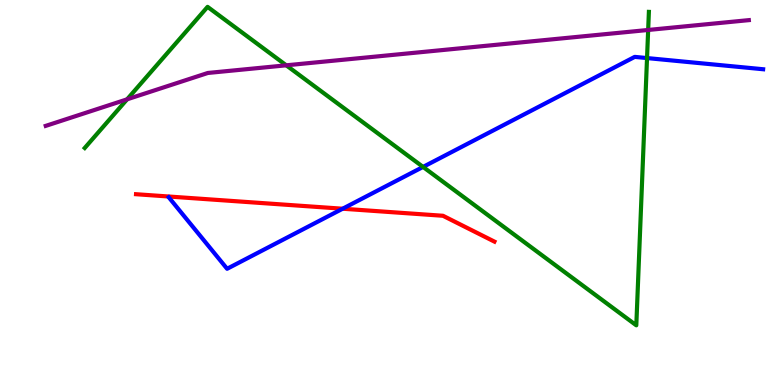[{'lines': ['blue', 'red'], 'intersections': [{'x': 4.42, 'y': 4.58}]}, {'lines': ['green', 'red'], 'intersections': []}, {'lines': ['purple', 'red'], 'intersections': []}, {'lines': ['blue', 'green'], 'intersections': [{'x': 5.46, 'y': 5.66}, {'x': 8.35, 'y': 8.49}]}, {'lines': ['blue', 'purple'], 'intersections': []}, {'lines': ['green', 'purple'], 'intersections': [{'x': 1.64, 'y': 7.42}, {'x': 3.69, 'y': 8.3}, {'x': 8.36, 'y': 9.22}]}]